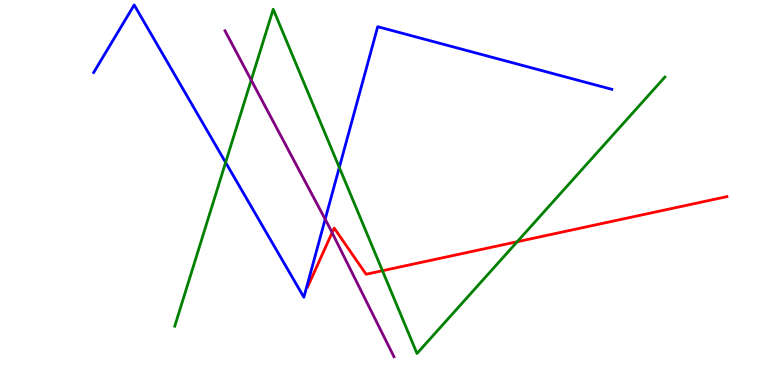[{'lines': ['blue', 'red'], 'intersections': []}, {'lines': ['green', 'red'], 'intersections': [{'x': 4.93, 'y': 2.97}, {'x': 6.67, 'y': 3.72}]}, {'lines': ['purple', 'red'], 'intersections': [{'x': 4.29, 'y': 3.96}]}, {'lines': ['blue', 'green'], 'intersections': [{'x': 2.91, 'y': 5.78}, {'x': 4.38, 'y': 5.65}]}, {'lines': ['blue', 'purple'], 'intersections': [{'x': 4.2, 'y': 4.31}]}, {'lines': ['green', 'purple'], 'intersections': [{'x': 3.24, 'y': 7.92}]}]